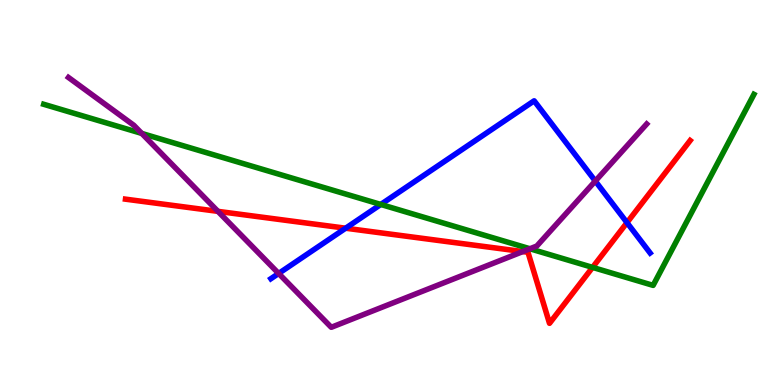[{'lines': ['blue', 'red'], 'intersections': [{'x': 4.46, 'y': 4.07}, {'x': 8.09, 'y': 4.22}]}, {'lines': ['green', 'red'], 'intersections': [{'x': 7.65, 'y': 3.05}]}, {'lines': ['purple', 'red'], 'intersections': [{'x': 2.81, 'y': 4.51}, {'x': 6.75, 'y': 3.47}]}, {'lines': ['blue', 'green'], 'intersections': [{'x': 4.91, 'y': 4.69}]}, {'lines': ['blue', 'purple'], 'intersections': [{'x': 3.6, 'y': 2.9}, {'x': 7.68, 'y': 5.3}]}, {'lines': ['green', 'purple'], 'intersections': [{'x': 1.83, 'y': 6.53}, {'x': 6.84, 'y': 3.54}]}]